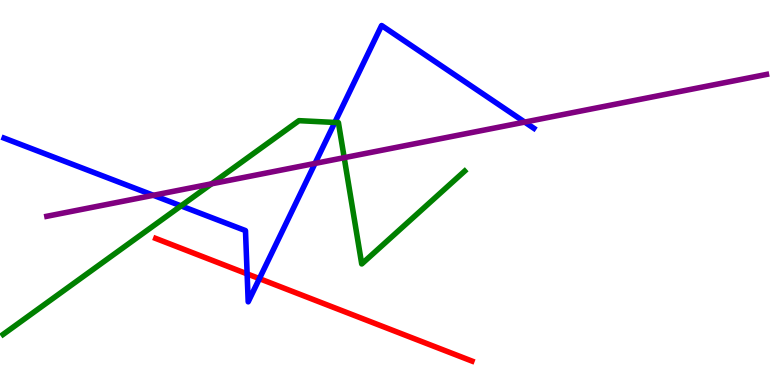[{'lines': ['blue', 'red'], 'intersections': [{'x': 3.19, 'y': 2.89}, {'x': 3.35, 'y': 2.76}]}, {'lines': ['green', 'red'], 'intersections': []}, {'lines': ['purple', 'red'], 'intersections': []}, {'lines': ['blue', 'green'], 'intersections': [{'x': 2.34, 'y': 4.65}, {'x': 4.32, 'y': 6.82}]}, {'lines': ['blue', 'purple'], 'intersections': [{'x': 1.98, 'y': 4.93}, {'x': 4.06, 'y': 5.76}, {'x': 6.77, 'y': 6.83}]}, {'lines': ['green', 'purple'], 'intersections': [{'x': 2.73, 'y': 5.23}, {'x': 4.44, 'y': 5.9}]}]